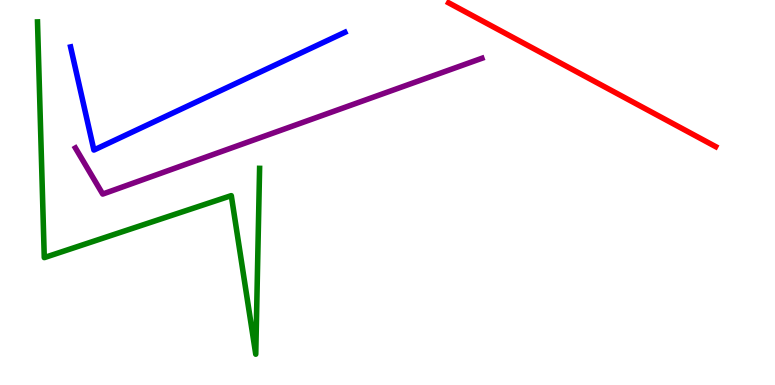[{'lines': ['blue', 'red'], 'intersections': []}, {'lines': ['green', 'red'], 'intersections': []}, {'lines': ['purple', 'red'], 'intersections': []}, {'lines': ['blue', 'green'], 'intersections': []}, {'lines': ['blue', 'purple'], 'intersections': []}, {'lines': ['green', 'purple'], 'intersections': []}]